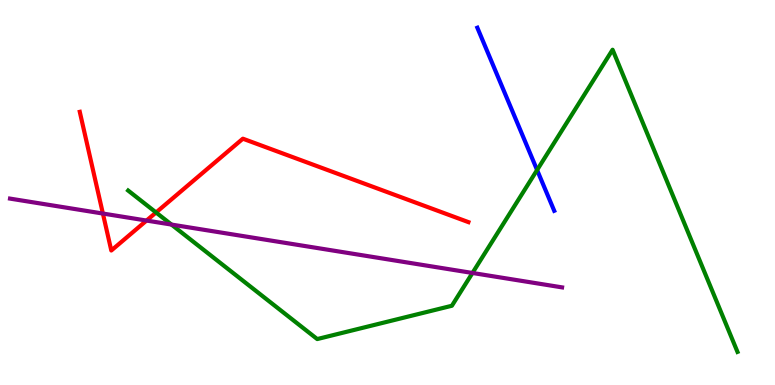[{'lines': ['blue', 'red'], 'intersections': []}, {'lines': ['green', 'red'], 'intersections': [{'x': 2.01, 'y': 4.48}]}, {'lines': ['purple', 'red'], 'intersections': [{'x': 1.33, 'y': 4.45}, {'x': 1.89, 'y': 4.27}]}, {'lines': ['blue', 'green'], 'intersections': [{'x': 6.93, 'y': 5.58}]}, {'lines': ['blue', 'purple'], 'intersections': []}, {'lines': ['green', 'purple'], 'intersections': [{'x': 2.21, 'y': 4.17}, {'x': 6.1, 'y': 2.91}]}]